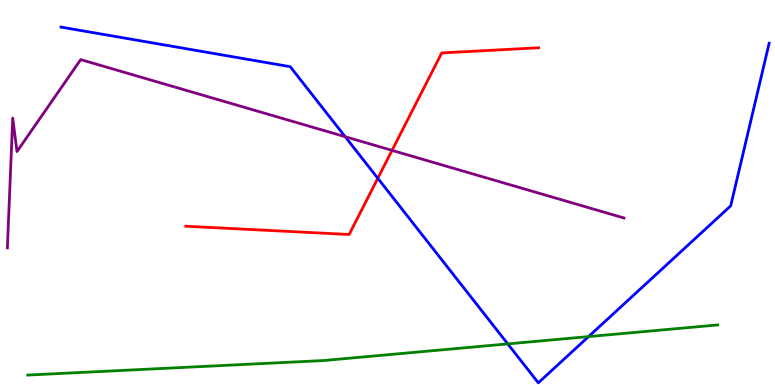[{'lines': ['blue', 'red'], 'intersections': [{'x': 4.87, 'y': 5.37}]}, {'lines': ['green', 'red'], 'intersections': []}, {'lines': ['purple', 'red'], 'intersections': [{'x': 5.06, 'y': 6.09}]}, {'lines': ['blue', 'green'], 'intersections': [{'x': 6.55, 'y': 1.07}, {'x': 7.59, 'y': 1.26}]}, {'lines': ['blue', 'purple'], 'intersections': [{'x': 4.45, 'y': 6.45}]}, {'lines': ['green', 'purple'], 'intersections': []}]